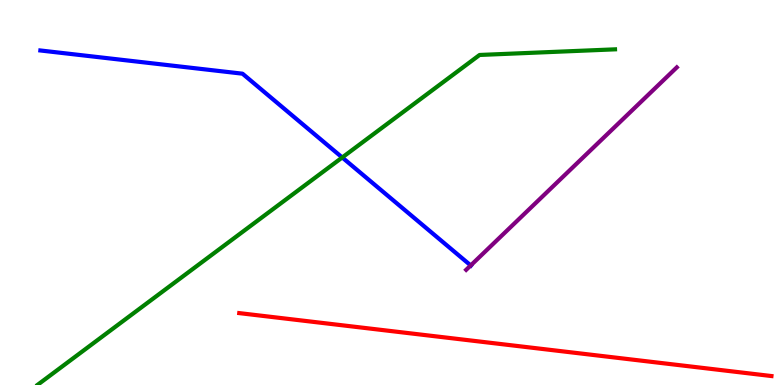[{'lines': ['blue', 'red'], 'intersections': []}, {'lines': ['green', 'red'], 'intersections': []}, {'lines': ['purple', 'red'], 'intersections': []}, {'lines': ['blue', 'green'], 'intersections': [{'x': 4.42, 'y': 5.91}]}, {'lines': ['blue', 'purple'], 'intersections': [{'x': 6.07, 'y': 3.11}]}, {'lines': ['green', 'purple'], 'intersections': []}]